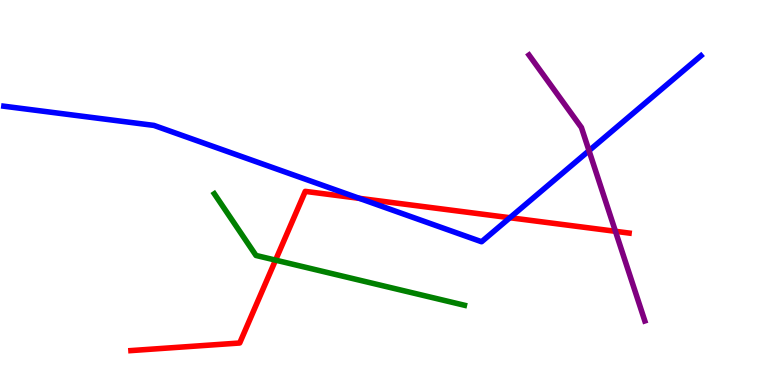[{'lines': ['blue', 'red'], 'intersections': [{'x': 4.64, 'y': 4.85}, {'x': 6.58, 'y': 4.34}]}, {'lines': ['green', 'red'], 'intersections': [{'x': 3.56, 'y': 3.24}]}, {'lines': ['purple', 'red'], 'intersections': [{'x': 7.94, 'y': 3.99}]}, {'lines': ['blue', 'green'], 'intersections': []}, {'lines': ['blue', 'purple'], 'intersections': [{'x': 7.6, 'y': 6.09}]}, {'lines': ['green', 'purple'], 'intersections': []}]